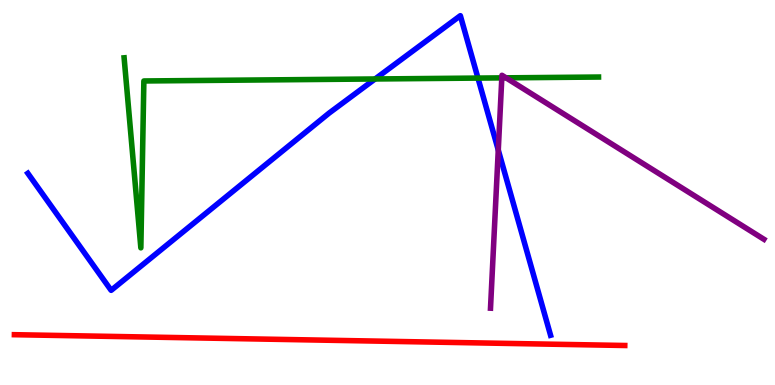[{'lines': ['blue', 'red'], 'intersections': []}, {'lines': ['green', 'red'], 'intersections': []}, {'lines': ['purple', 'red'], 'intersections': []}, {'lines': ['blue', 'green'], 'intersections': [{'x': 4.84, 'y': 7.95}, {'x': 6.17, 'y': 7.97}]}, {'lines': ['blue', 'purple'], 'intersections': [{'x': 6.43, 'y': 6.1}]}, {'lines': ['green', 'purple'], 'intersections': [{'x': 6.48, 'y': 7.98}, {'x': 6.53, 'y': 7.98}]}]